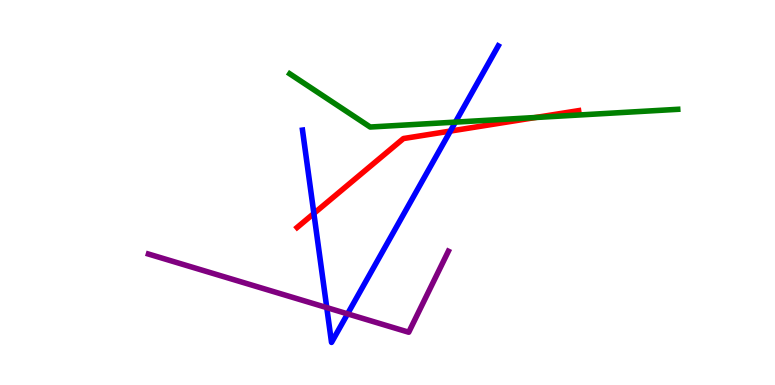[{'lines': ['blue', 'red'], 'intersections': [{'x': 4.05, 'y': 4.46}, {'x': 5.81, 'y': 6.6}]}, {'lines': ['green', 'red'], 'intersections': [{'x': 6.91, 'y': 6.95}]}, {'lines': ['purple', 'red'], 'intersections': []}, {'lines': ['blue', 'green'], 'intersections': [{'x': 5.88, 'y': 6.83}]}, {'lines': ['blue', 'purple'], 'intersections': [{'x': 4.22, 'y': 2.01}, {'x': 4.48, 'y': 1.85}]}, {'lines': ['green', 'purple'], 'intersections': []}]